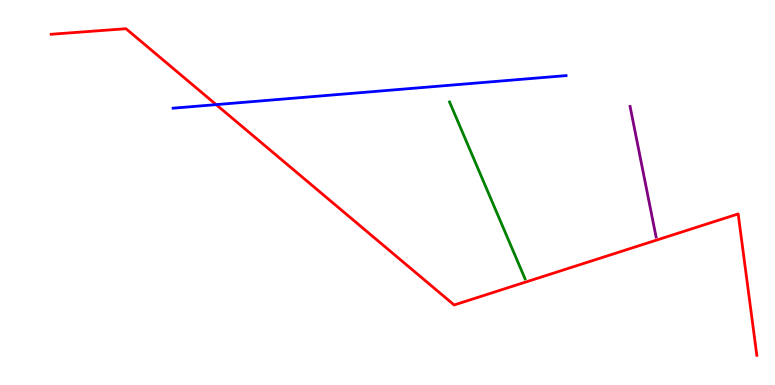[{'lines': ['blue', 'red'], 'intersections': [{'x': 2.79, 'y': 7.28}]}, {'lines': ['green', 'red'], 'intersections': []}, {'lines': ['purple', 'red'], 'intersections': []}, {'lines': ['blue', 'green'], 'intersections': []}, {'lines': ['blue', 'purple'], 'intersections': []}, {'lines': ['green', 'purple'], 'intersections': []}]